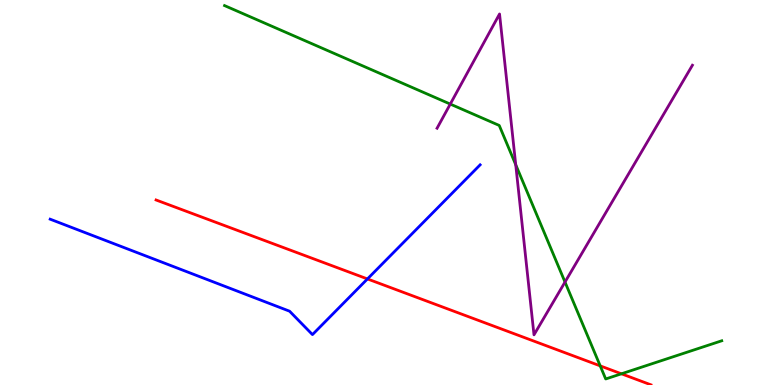[{'lines': ['blue', 'red'], 'intersections': [{'x': 4.74, 'y': 2.75}]}, {'lines': ['green', 'red'], 'intersections': [{'x': 7.74, 'y': 0.497}, {'x': 8.02, 'y': 0.291}]}, {'lines': ['purple', 'red'], 'intersections': []}, {'lines': ['blue', 'green'], 'intersections': []}, {'lines': ['blue', 'purple'], 'intersections': []}, {'lines': ['green', 'purple'], 'intersections': [{'x': 5.81, 'y': 7.3}, {'x': 6.65, 'y': 5.72}, {'x': 7.29, 'y': 2.67}]}]